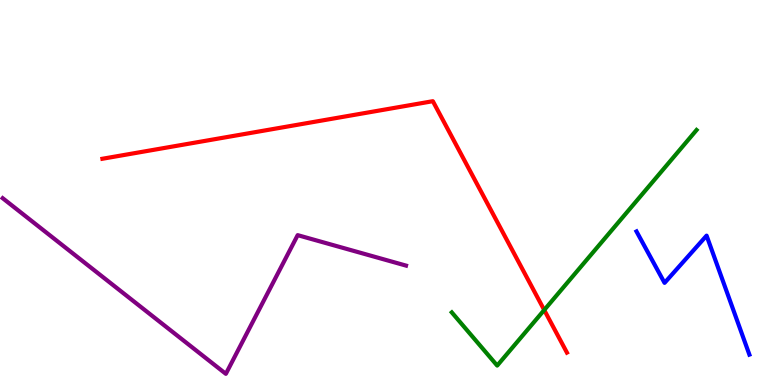[{'lines': ['blue', 'red'], 'intersections': []}, {'lines': ['green', 'red'], 'intersections': [{'x': 7.02, 'y': 1.95}]}, {'lines': ['purple', 'red'], 'intersections': []}, {'lines': ['blue', 'green'], 'intersections': []}, {'lines': ['blue', 'purple'], 'intersections': []}, {'lines': ['green', 'purple'], 'intersections': []}]